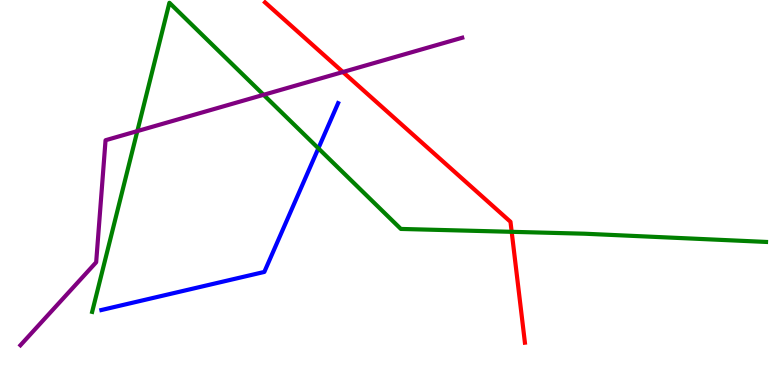[{'lines': ['blue', 'red'], 'intersections': []}, {'lines': ['green', 'red'], 'intersections': [{'x': 6.6, 'y': 3.98}]}, {'lines': ['purple', 'red'], 'intersections': [{'x': 4.42, 'y': 8.13}]}, {'lines': ['blue', 'green'], 'intersections': [{'x': 4.11, 'y': 6.15}]}, {'lines': ['blue', 'purple'], 'intersections': []}, {'lines': ['green', 'purple'], 'intersections': [{'x': 1.77, 'y': 6.59}, {'x': 3.4, 'y': 7.54}]}]